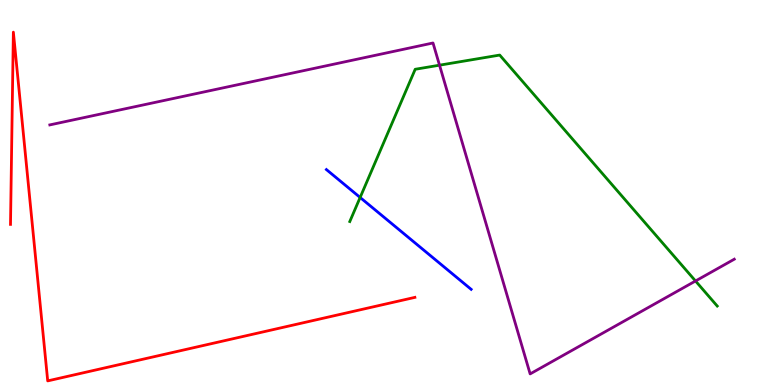[{'lines': ['blue', 'red'], 'intersections': []}, {'lines': ['green', 'red'], 'intersections': []}, {'lines': ['purple', 'red'], 'intersections': []}, {'lines': ['blue', 'green'], 'intersections': [{'x': 4.65, 'y': 4.87}]}, {'lines': ['blue', 'purple'], 'intersections': []}, {'lines': ['green', 'purple'], 'intersections': [{'x': 5.67, 'y': 8.31}, {'x': 8.97, 'y': 2.7}]}]